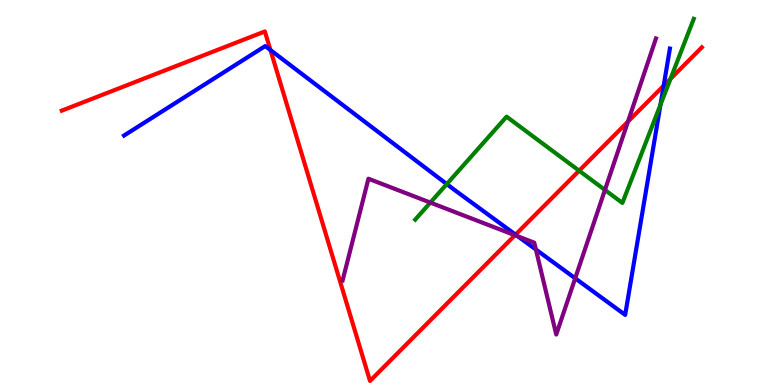[{'lines': ['blue', 'red'], 'intersections': [{'x': 3.49, 'y': 8.7}, {'x': 6.65, 'y': 3.91}, {'x': 8.56, 'y': 7.77}]}, {'lines': ['green', 'red'], 'intersections': [{'x': 7.47, 'y': 5.57}, {'x': 8.65, 'y': 7.95}]}, {'lines': ['purple', 'red'], 'intersections': [{'x': 6.64, 'y': 3.89}, {'x': 8.1, 'y': 6.84}]}, {'lines': ['blue', 'green'], 'intersections': [{'x': 5.76, 'y': 5.22}, {'x': 8.52, 'y': 7.28}]}, {'lines': ['blue', 'purple'], 'intersections': [{'x': 6.68, 'y': 3.86}, {'x': 6.91, 'y': 3.52}, {'x': 7.42, 'y': 2.77}]}, {'lines': ['green', 'purple'], 'intersections': [{'x': 5.55, 'y': 4.74}, {'x': 7.81, 'y': 5.07}]}]